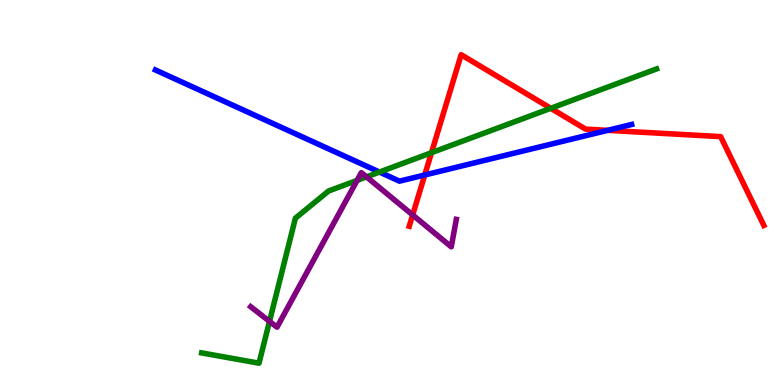[{'lines': ['blue', 'red'], 'intersections': [{'x': 5.48, 'y': 5.45}, {'x': 7.84, 'y': 6.61}]}, {'lines': ['green', 'red'], 'intersections': [{'x': 5.57, 'y': 6.03}, {'x': 7.11, 'y': 7.19}]}, {'lines': ['purple', 'red'], 'intersections': [{'x': 5.32, 'y': 4.42}]}, {'lines': ['blue', 'green'], 'intersections': [{'x': 4.9, 'y': 5.53}]}, {'lines': ['blue', 'purple'], 'intersections': []}, {'lines': ['green', 'purple'], 'intersections': [{'x': 3.48, 'y': 1.65}, {'x': 4.61, 'y': 5.31}, {'x': 4.73, 'y': 5.41}]}]